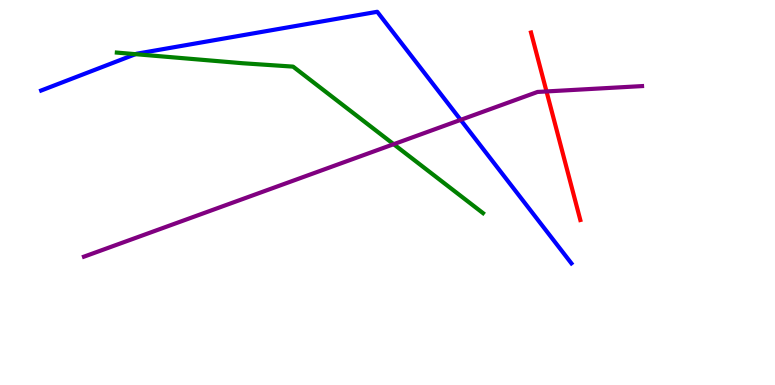[{'lines': ['blue', 'red'], 'intersections': []}, {'lines': ['green', 'red'], 'intersections': []}, {'lines': ['purple', 'red'], 'intersections': [{'x': 7.05, 'y': 7.62}]}, {'lines': ['blue', 'green'], 'intersections': [{'x': 1.75, 'y': 8.59}]}, {'lines': ['blue', 'purple'], 'intersections': [{'x': 5.94, 'y': 6.89}]}, {'lines': ['green', 'purple'], 'intersections': [{'x': 5.08, 'y': 6.25}]}]